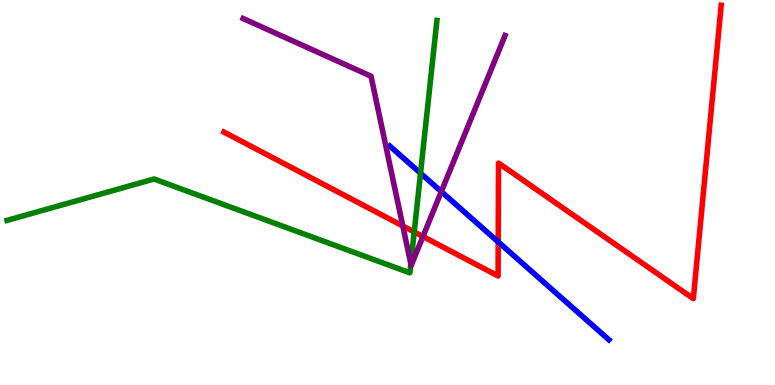[{'lines': ['blue', 'red'], 'intersections': [{'x': 6.43, 'y': 3.72}]}, {'lines': ['green', 'red'], 'intersections': [{'x': 5.34, 'y': 3.98}]}, {'lines': ['purple', 'red'], 'intersections': [{'x': 5.2, 'y': 4.13}, {'x': 5.46, 'y': 3.86}]}, {'lines': ['blue', 'green'], 'intersections': [{'x': 5.43, 'y': 5.5}]}, {'lines': ['blue', 'purple'], 'intersections': [{'x': 5.69, 'y': 5.02}]}, {'lines': ['green', 'purple'], 'intersections': [{'x': 5.3, 'y': 3.15}]}]